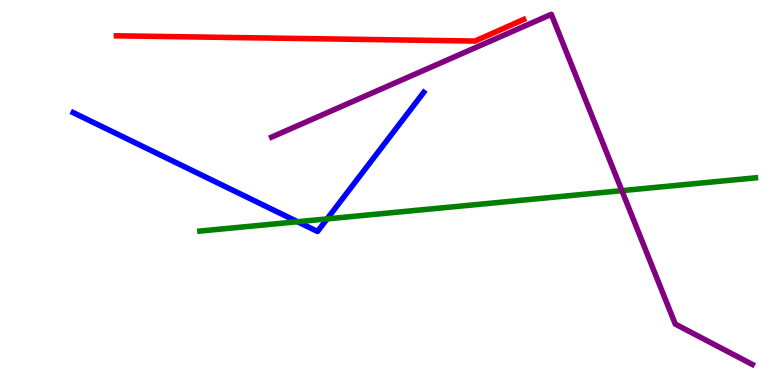[{'lines': ['blue', 'red'], 'intersections': []}, {'lines': ['green', 'red'], 'intersections': []}, {'lines': ['purple', 'red'], 'intersections': []}, {'lines': ['blue', 'green'], 'intersections': [{'x': 3.84, 'y': 4.24}, {'x': 4.22, 'y': 4.31}]}, {'lines': ['blue', 'purple'], 'intersections': []}, {'lines': ['green', 'purple'], 'intersections': [{'x': 8.02, 'y': 5.05}]}]